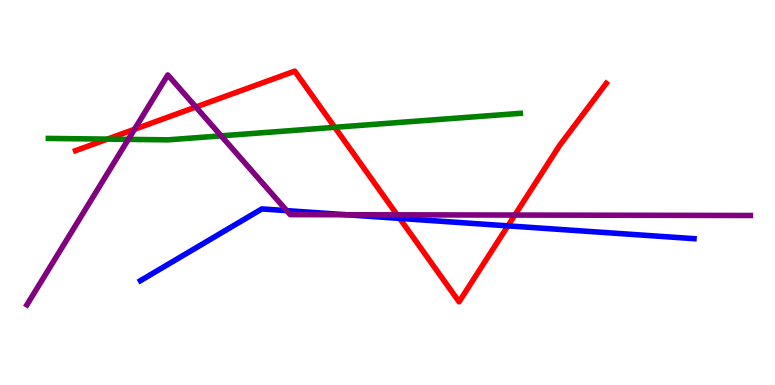[{'lines': ['blue', 'red'], 'intersections': [{'x': 5.16, 'y': 4.33}, {'x': 6.55, 'y': 4.13}]}, {'lines': ['green', 'red'], 'intersections': [{'x': 1.39, 'y': 6.39}, {'x': 4.32, 'y': 6.69}]}, {'lines': ['purple', 'red'], 'intersections': [{'x': 1.74, 'y': 6.64}, {'x': 2.53, 'y': 7.22}, {'x': 5.12, 'y': 4.42}, {'x': 6.64, 'y': 4.41}]}, {'lines': ['blue', 'green'], 'intersections': []}, {'lines': ['blue', 'purple'], 'intersections': [{'x': 3.7, 'y': 4.53}, {'x': 4.47, 'y': 4.42}]}, {'lines': ['green', 'purple'], 'intersections': [{'x': 1.66, 'y': 6.38}, {'x': 2.85, 'y': 6.47}]}]